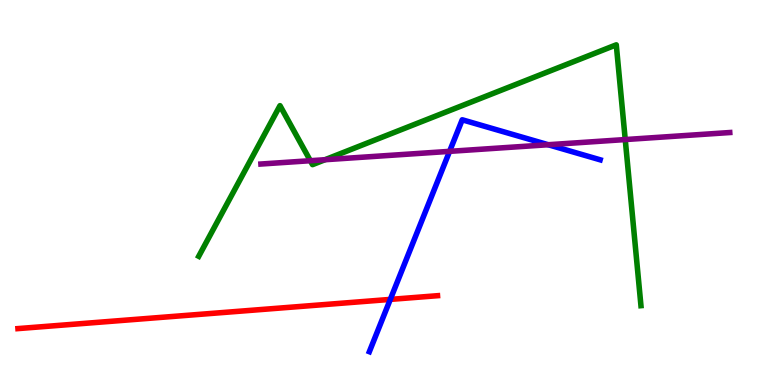[{'lines': ['blue', 'red'], 'intersections': [{'x': 5.04, 'y': 2.22}]}, {'lines': ['green', 'red'], 'intersections': []}, {'lines': ['purple', 'red'], 'intersections': []}, {'lines': ['blue', 'green'], 'intersections': []}, {'lines': ['blue', 'purple'], 'intersections': [{'x': 5.8, 'y': 6.07}, {'x': 7.07, 'y': 6.24}]}, {'lines': ['green', 'purple'], 'intersections': [{'x': 4.0, 'y': 5.83}, {'x': 4.19, 'y': 5.85}, {'x': 8.07, 'y': 6.38}]}]